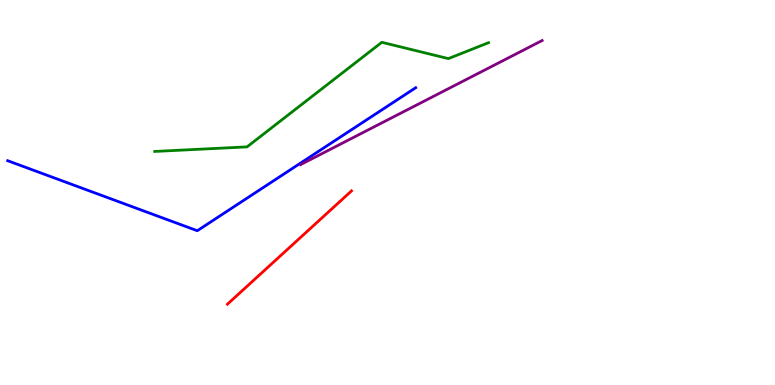[{'lines': ['blue', 'red'], 'intersections': []}, {'lines': ['green', 'red'], 'intersections': []}, {'lines': ['purple', 'red'], 'intersections': []}, {'lines': ['blue', 'green'], 'intersections': []}, {'lines': ['blue', 'purple'], 'intersections': []}, {'lines': ['green', 'purple'], 'intersections': []}]